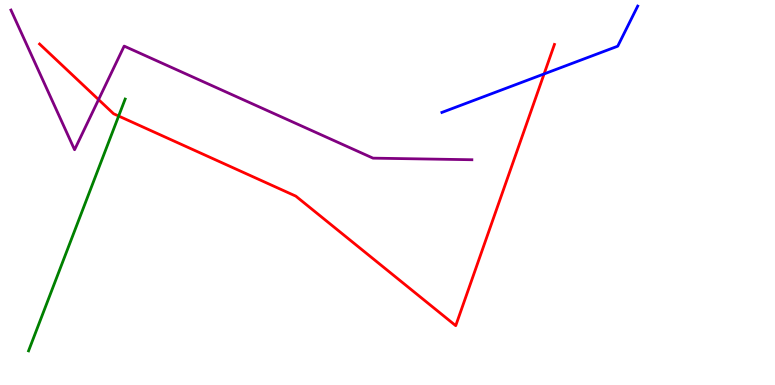[{'lines': ['blue', 'red'], 'intersections': [{'x': 7.02, 'y': 8.08}]}, {'lines': ['green', 'red'], 'intersections': [{'x': 1.53, 'y': 6.99}]}, {'lines': ['purple', 'red'], 'intersections': [{'x': 1.27, 'y': 7.41}]}, {'lines': ['blue', 'green'], 'intersections': []}, {'lines': ['blue', 'purple'], 'intersections': []}, {'lines': ['green', 'purple'], 'intersections': []}]